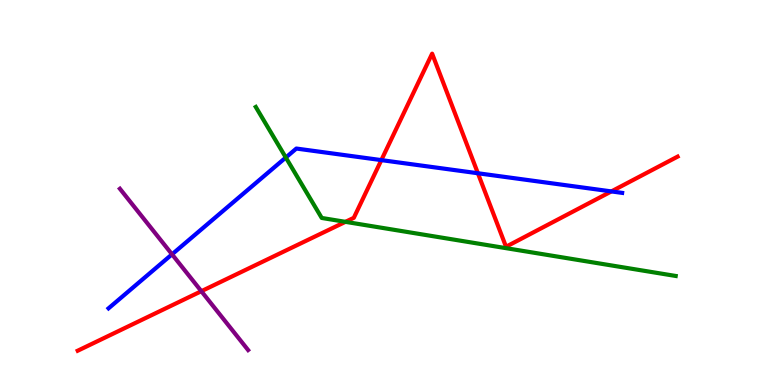[{'lines': ['blue', 'red'], 'intersections': [{'x': 4.92, 'y': 5.84}, {'x': 6.17, 'y': 5.5}, {'x': 7.89, 'y': 5.03}]}, {'lines': ['green', 'red'], 'intersections': [{'x': 4.46, 'y': 4.24}]}, {'lines': ['purple', 'red'], 'intersections': [{'x': 2.6, 'y': 2.44}]}, {'lines': ['blue', 'green'], 'intersections': [{'x': 3.69, 'y': 5.91}]}, {'lines': ['blue', 'purple'], 'intersections': [{'x': 2.22, 'y': 3.39}]}, {'lines': ['green', 'purple'], 'intersections': []}]